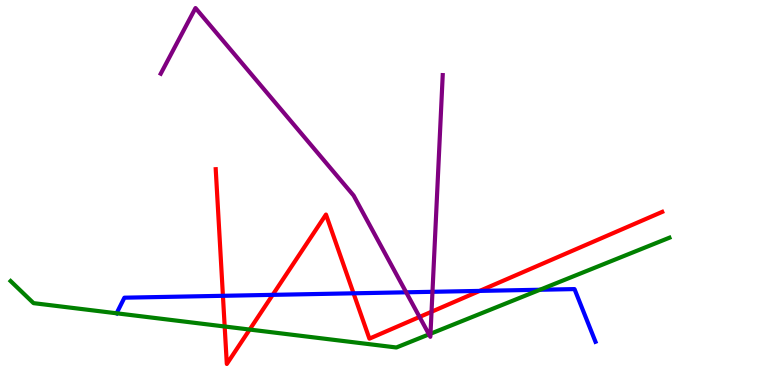[{'lines': ['blue', 'red'], 'intersections': [{'x': 2.88, 'y': 2.32}, {'x': 3.52, 'y': 2.34}, {'x': 4.56, 'y': 2.38}, {'x': 6.19, 'y': 2.44}]}, {'lines': ['green', 'red'], 'intersections': [{'x': 2.9, 'y': 1.52}, {'x': 3.22, 'y': 1.44}]}, {'lines': ['purple', 'red'], 'intersections': [{'x': 5.41, 'y': 1.77}, {'x': 5.57, 'y': 1.9}]}, {'lines': ['blue', 'green'], 'intersections': [{'x': 1.5, 'y': 1.86}, {'x': 6.97, 'y': 2.47}]}, {'lines': ['blue', 'purple'], 'intersections': [{'x': 5.24, 'y': 2.41}, {'x': 5.58, 'y': 2.42}]}, {'lines': ['green', 'purple'], 'intersections': [{'x': 5.54, 'y': 1.32}, {'x': 5.55, 'y': 1.33}]}]